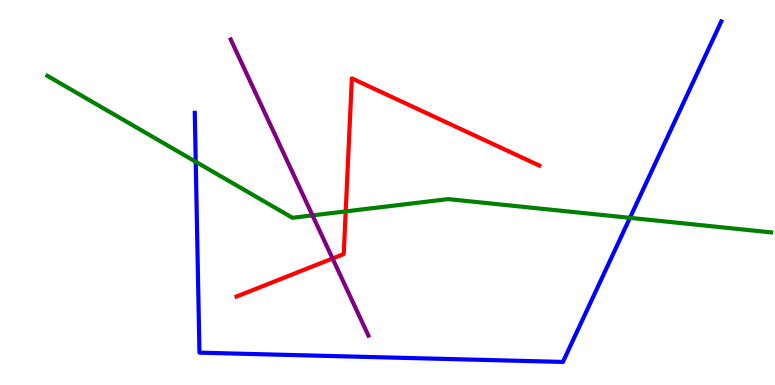[{'lines': ['blue', 'red'], 'intersections': []}, {'lines': ['green', 'red'], 'intersections': [{'x': 4.46, 'y': 4.51}]}, {'lines': ['purple', 'red'], 'intersections': [{'x': 4.29, 'y': 3.29}]}, {'lines': ['blue', 'green'], 'intersections': [{'x': 2.53, 'y': 5.8}, {'x': 8.13, 'y': 4.34}]}, {'lines': ['blue', 'purple'], 'intersections': []}, {'lines': ['green', 'purple'], 'intersections': [{'x': 4.03, 'y': 4.41}]}]